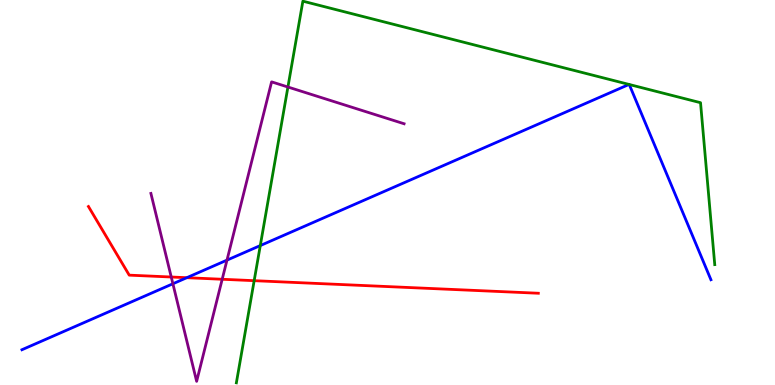[{'lines': ['blue', 'red'], 'intersections': [{'x': 2.41, 'y': 2.79}]}, {'lines': ['green', 'red'], 'intersections': [{'x': 3.28, 'y': 2.71}]}, {'lines': ['purple', 'red'], 'intersections': [{'x': 2.21, 'y': 2.8}, {'x': 2.87, 'y': 2.75}]}, {'lines': ['blue', 'green'], 'intersections': [{'x': 3.36, 'y': 3.62}, {'x': 8.12, 'y': 7.81}, {'x': 8.12, 'y': 7.81}]}, {'lines': ['blue', 'purple'], 'intersections': [{'x': 2.23, 'y': 2.63}, {'x': 2.93, 'y': 3.24}]}, {'lines': ['green', 'purple'], 'intersections': [{'x': 3.72, 'y': 7.74}]}]